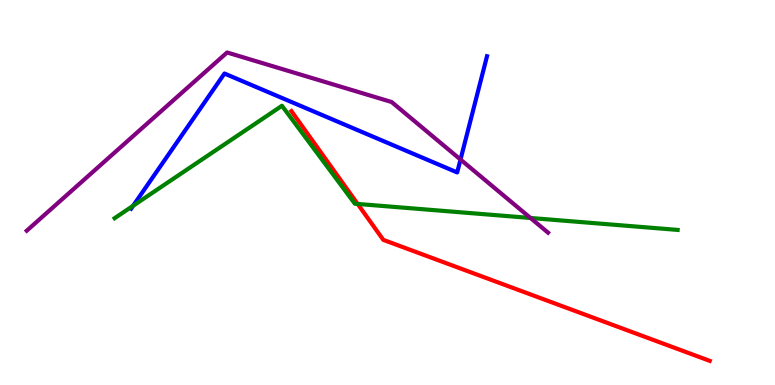[{'lines': ['blue', 'red'], 'intersections': []}, {'lines': ['green', 'red'], 'intersections': [{'x': 4.61, 'y': 4.7}]}, {'lines': ['purple', 'red'], 'intersections': []}, {'lines': ['blue', 'green'], 'intersections': [{'x': 1.72, 'y': 4.66}]}, {'lines': ['blue', 'purple'], 'intersections': [{'x': 5.94, 'y': 5.86}]}, {'lines': ['green', 'purple'], 'intersections': [{'x': 6.84, 'y': 4.34}]}]